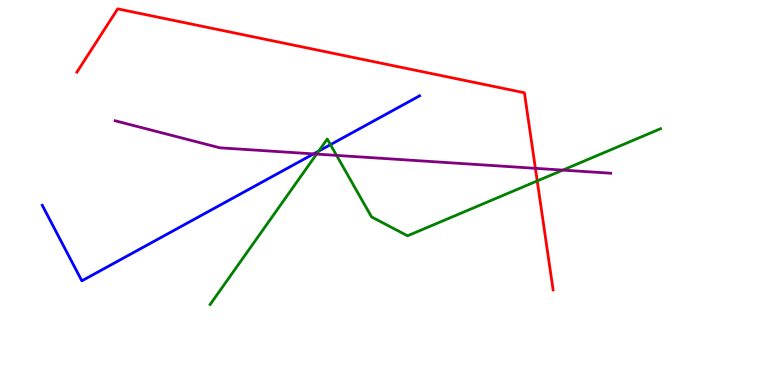[{'lines': ['blue', 'red'], 'intersections': []}, {'lines': ['green', 'red'], 'intersections': [{'x': 6.93, 'y': 5.3}]}, {'lines': ['purple', 'red'], 'intersections': [{'x': 6.91, 'y': 5.63}]}, {'lines': ['blue', 'green'], 'intersections': [{'x': 4.11, 'y': 6.08}, {'x': 4.26, 'y': 6.24}]}, {'lines': ['blue', 'purple'], 'intersections': [{'x': 4.05, 'y': 6.0}]}, {'lines': ['green', 'purple'], 'intersections': [{'x': 4.08, 'y': 6.0}, {'x': 4.34, 'y': 5.96}, {'x': 7.26, 'y': 5.58}]}]